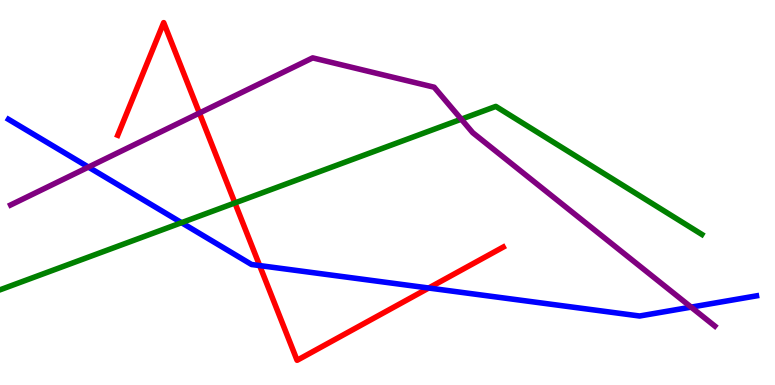[{'lines': ['blue', 'red'], 'intersections': [{'x': 3.35, 'y': 3.1}, {'x': 5.53, 'y': 2.52}]}, {'lines': ['green', 'red'], 'intersections': [{'x': 3.03, 'y': 4.73}]}, {'lines': ['purple', 'red'], 'intersections': [{'x': 2.57, 'y': 7.06}]}, {'lines': ['blue', 'green'], 'intersections': [{'x': 2.34, 'y': 4.22}]}, {'lines': ['blue', 'purple'], 'intersections': [{'x': 1.14, 'y': 5.66}, {'x': 8.92, 'y': 2.02}]}, {'lines': ['green', 'purple'], 'intersections': [{'x': 5.95, 'y': 6.9}]}]